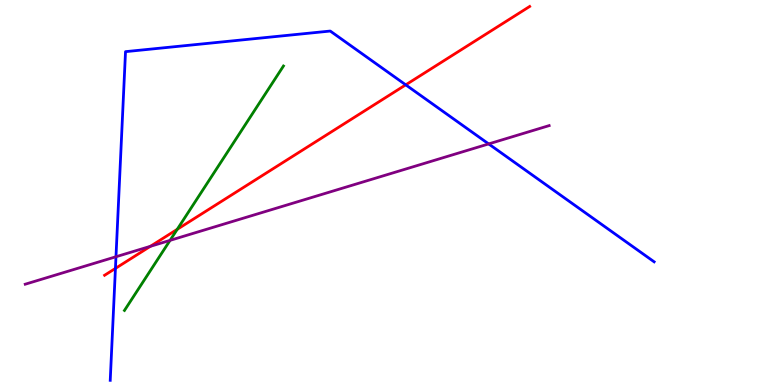[{'lines': ['blue', 'red'], 'intersections': [{'x': 1.49, 'y': 3.03}, {'x': 5.24, 'y': 7.8}]}, {'lines': ['green', 'red'], 'intersections': [{'x': 2.29, 'y': 4.04}]}, {'lines': ['purple', 'red'], 'intersections': [{'x': 1.94, 'y': 3.6}]}, {'lines': ['blue', 'green'], 'intersections': []}, {'lines': ['blue', 'purple'], 'intersections': [{'x': 1.5, 'y': 3.33}, {'x': 6.31, 'y': 6.26}]}, {'lines': ['green', 'purple'], 'intersections': [{'x': 2.19, 'y': 3.76}]}]